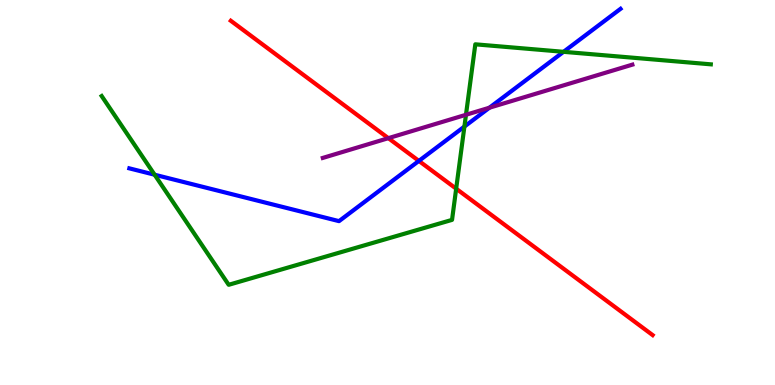[{'lines': ['blue', 'red'], 'intersections': [{'x': 5.4, 'y': 5.82}]}, {'lines': ['green', 'red'], 'intersections': [{'x': 5.89, 'y': 5.1}]}, {'lines': ['purple', 'red'], 'intersections': [{'x': 5.01, 'y': 6.41}]}, {'lines': ['blue', 'green'], 'intersections': [{'x': 1.99, 'y': 5.46}, {'x': 5.99, 'y': 6.71}, {'x': 7.27, 'y': 8.65}]}, {'lines': ['blue', 'purple'], 'intersections': [{'x': 6.32, 'y': 7.2}]}, {'lines': ['green', 'purple'], 'intersections': [{'x': 6.01, 'y': 7.02}]}]